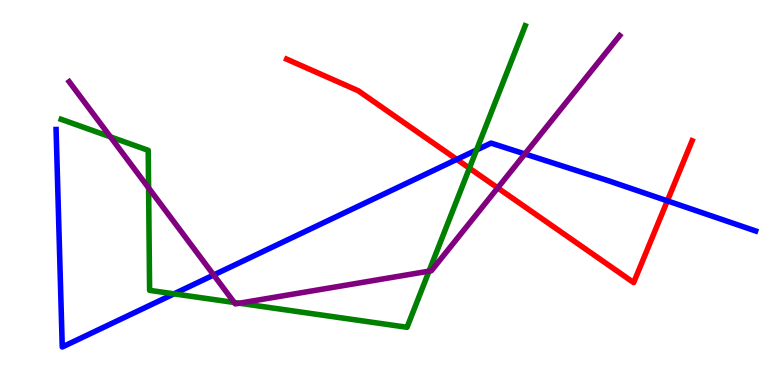[{'lines': ['blue', 'red'], 'intersections': [{'x': 5.89, 'y': 5.86}, {'x': 8.61, 'y': 4.78}]}, {'lines': ['green', 'red'], 'intersections': [{'x': 6.06, 'y': 5.63}]}, {'lines': ['purple', 'red'], 'intersections': [{'x': 6.42, 'y': 5.12}]}, {'lines': ['blue', 'green'], 'intersections': [{'x': 2.25, 'y': 2.37}, {'x': 6.15, 'y': 6.1}]}, {'lines': ['blue', 'purple'], 'intersections': [{'x': 2.76, 'y': 2.86}, {'x': 6.77, 'y': 6.0}]}, {'lines': ['green', 'purple'], 'intersections': [{'x': 1.42, 'y': 6.45}, {'x': 1.92, 'y': 5.12}, {'x': 3.02, 'y': 2.14}, {'x': 3.09, 'y': 2.12}, {'x': 5.54, 'y': 2.96}]}]